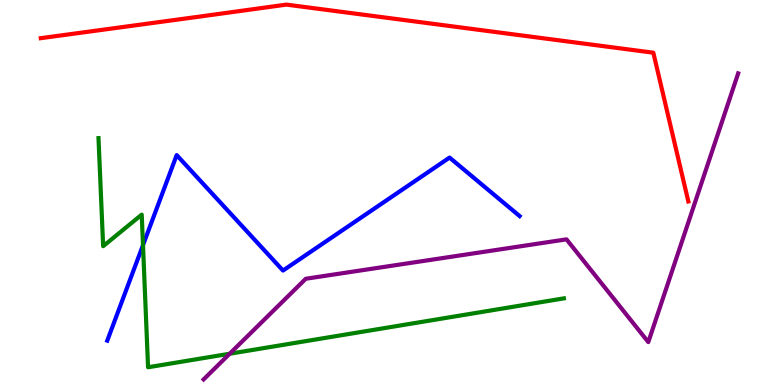[{'lines': ['blue', 'red'], 'intersections': []}, {'lines': ['green', 'red'], 'intersections': []}, {'lines': ['purple', 'red'], 'intersections': []}, {'lines': ['blue', 'green'], 'intersections': [{'x': 1.85, 'y': 3.63}]}, {'lines': ['blue', 'purple'], 'intersections': []}, {'lines': ['green', 'purple'], 'intersections': [{'x': 2.96, 'y': 0.812}]}]